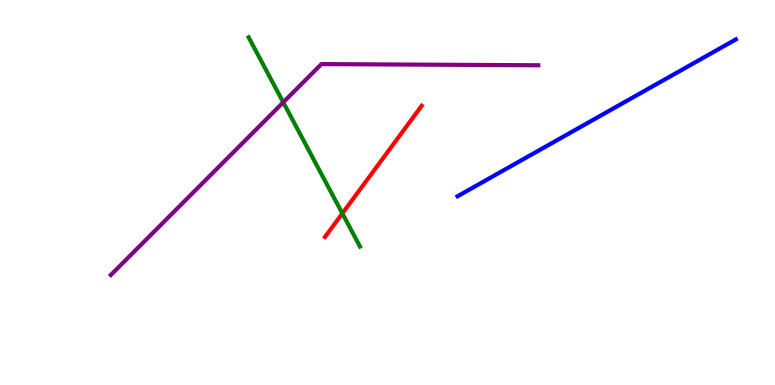[{'lines': ['blue', 'red'], 'intersections': []}, {'lines': ['green', 'red'], 'intersections': [{'x': 4.42, 'y': 4.46}]}, {'lines': ['purple', 'red'], 'intersections': []}, {'lines': ['blue', 'green'], 'intersections': []}, {'lines': ['blue', 'purple'], 'intersections': []}, {'lines': ['green', 'purple'], 'intersections': [{'x': 3.65, 'y': 7.34}]}]